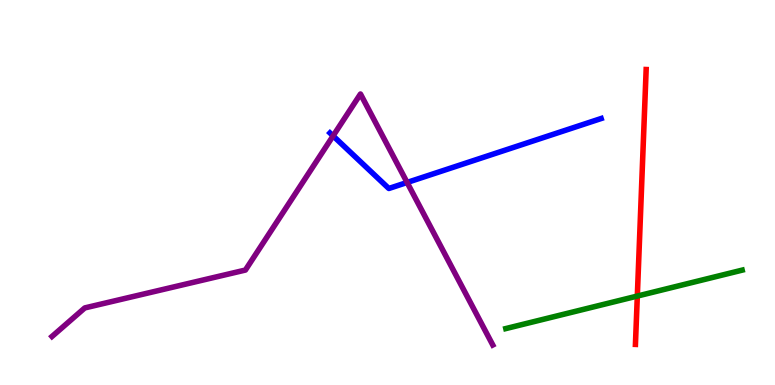[{'lines': ['blue', 'red'], 'intersections': []}, {'lines': ['green', 'red'], 'intersections': [{'x': 8.22, 'y': 2.31}]}, {'lines': ['purple', 'red'], 'intersections': []}, {'lines': ['blue', 'green'], 'intersections': []}, {'lines': ['blue', 'purple'], 'intersections': [{'x': 4.3, 'y': 6.47}, {'x': 5.25, 'y': 5.26}]}, {'lines': ['green', 'purple'], 'intersections': []}]